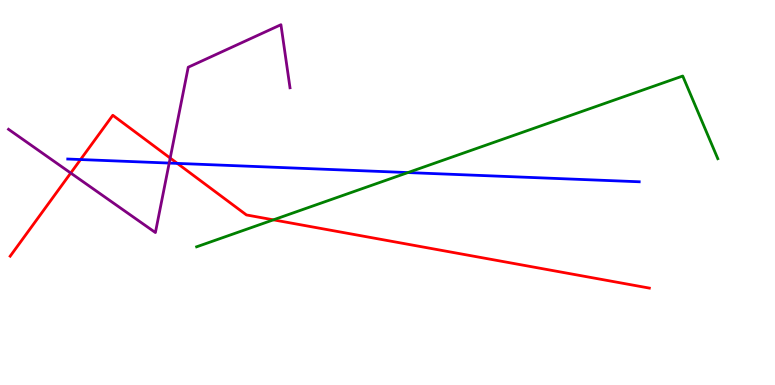[{'lines': ['blue', 'red'], 'intersections': [{'x': 1.04, 'y': 5.86}, {'x': 2.29, 'y': 5.76}]}, {'lines': ['green', 'red'], 'intersections': [{'x': 3.53, 'y': 4.29}]}, {'lines': ['purple', 'red'], 'intersections': [{'x': 0.913, 'y': 5.51}, {'x': 2.2, 'y': 5.89}]}, {'lines': ['blue', 'green'], 'intersections': [{'x': 5.26, 'y': 5.52}]}, {'lines': ['blue', 'purple'], 'intersections': [{'x': 2.18, 'y': 5.76}]}, {'lines': ['green', 'purple'], 'intersections': []}]